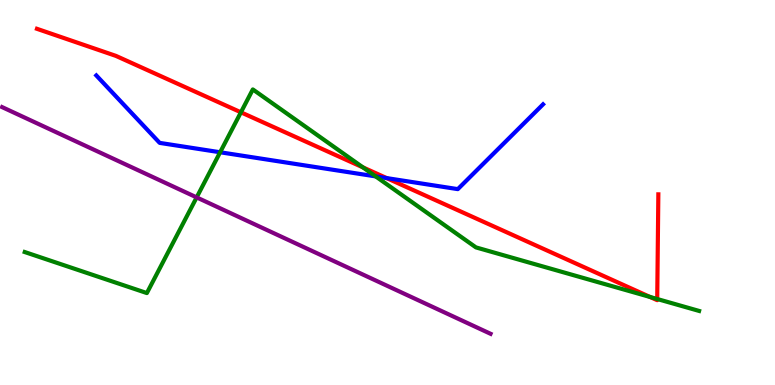[{'lines': ['blue', 'red'], 'intersections': [{'x': 4.99, 'y': 5.37}]}, {'lines': ['green', 'red'], 'intersections': [{'x': 3.11, 'y': 7.08}, {'x': 4.68, 'y': 5.65}, {'x': 8.39, 'y': 2.29}, {'x': 8.48, 'y': 2.23}]}, {'lines': ['purple', 'red'], 'intersections': []}, {'lines': ['blue', 'green'], 'intersections': [{'x': 2.84, 'y': 6.05}, {'x': 4.85, 'y': 5.42}]}, {'lines': ['blue', 'purple'], 'intersections': []}, {'lines': ['green', 'purple'], 'intersections': [{'x': 2.54, 'y': 4.87}]}]